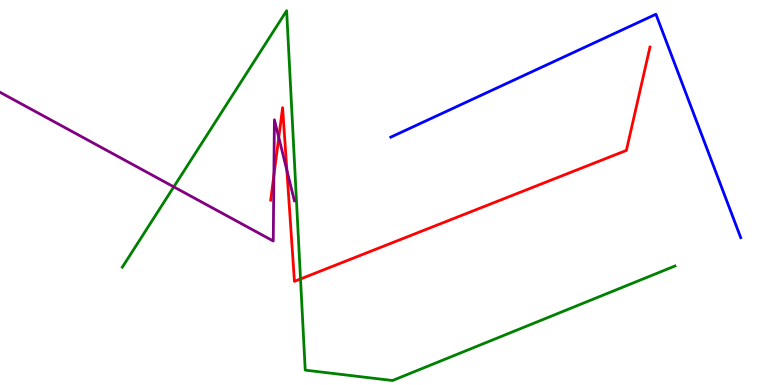[{'lines': ['blue', 'red'], 'intersections': []}, {'lines': ['green', 'red'], 'intersections': [{'x': 3.88, 'y': 2.75}]}, {'lines': ['purple', 'red'], 'intersections': [{'x': 3.53, 'y': 5.44}, {'x': 3.6, 'y': 6.43}, {'x': 3.7, 'y': 5.58}]}, {'lines': ['blue', 'green'], 'intersections': []}, {'lines': ['blue', 'purple'], 'intersections': []}, {'lines': ['green', 'purple'], 'intersections': [{'x': 2.24, 'y': 5.15}]}]